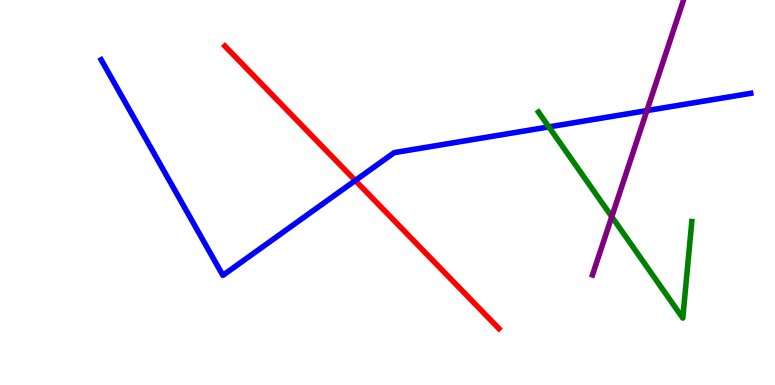[{'lines': ['blue', 'red'], 'intersections': [{'x': 4.58, 'y': 5.31}]}, {'lines': ['green', 'red'], 'intersections': []}, {'lines': ['purple', 'red'], 'intersections': []}, {'lines': ['blue', 'green'], 'intersections': [{'x': 7.08, 'y': 6.7}]}, {'lines': ['blue', 'purple'], 'intersections': [{'x': 8.35, 'y': 7.13}]}, {'lines': ['green', 'purple'], 'intersections': [{'x': 7.89, 'y': 4.37}]}]